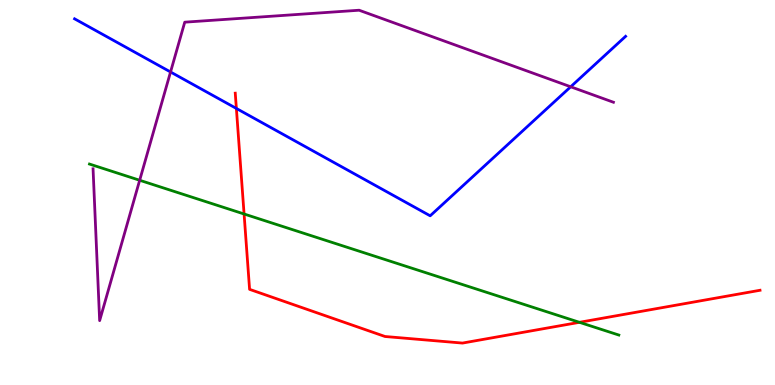[{'lines': ['blue', 'red'], 'intersections': [{'x': 3.05, 'y': 7.18}]}, {'lines': ['green', 'red'], 'intersections': [{'x': 3.15, 'y': 4.44}, {'x': 7.48, 'y': 1.63}]}, {'lines': ['purple', 'red'], 'intersections': []}, {'lines': ['blue', 'green'], 'intersections': []}, {'lines': ['blue', 'purple'], 'intersections': [{'x': 2.2, 'y': 8.13}, {'x': 7.36, 'y': 7.75}]}, {'lines': ['green', 'purple'], 'intersections': [{'x': 1.8, 'y': 5.32}]}]